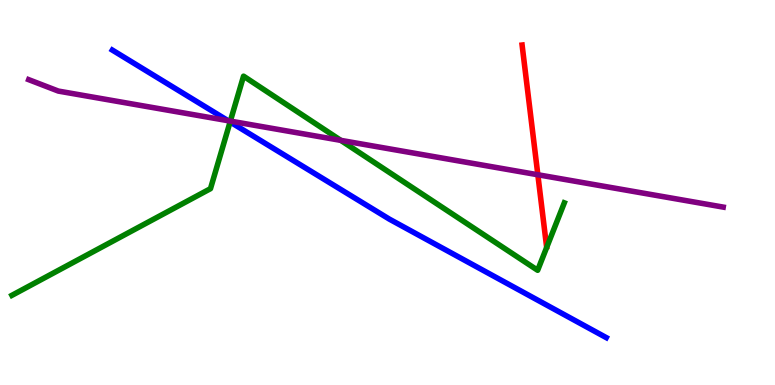[{'lines': ['blue', 'red'], 'intersections': []}, {'lines': ['green', 'red'], 'intersections': []}, {'lines': ['purple', 'red'], 'intersections': [{'x': 6.94, 'y': 5.46}]}, {'lines': ['blue', 'green'], 'intersections': [{'x': 2.97, 'y': 6.83}]}, {'lines': ['blue', 'purple'], 'intersections': [{'x': 2.94, 'y': 6.87}]}, {'lines': ['green', 'purple'], 'intersections': [{'x': 2.97, 'y': 6.85}, {'x': 4.4, 'y': 6.35}]}]